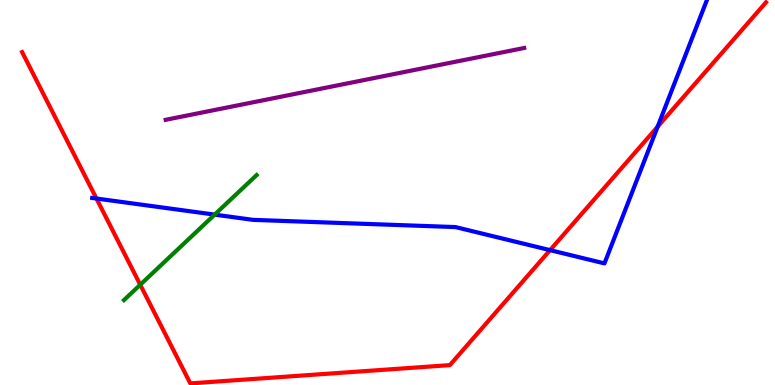[{'lines': ['blue', 'red'], 'intersections': [{'x': 1.24, 'y': 4.84}, {'x': 7.1, 'y': 3.5}, {'x': 8.49, 'y': 6.71}]}, {'lines': ['green', 'red'], 'intersections': [{'x': 1.81, 'y': 2.6}]}, {'lines': ['purple', 'red'], 'intersections': []}, {'lines': ['blue', 'green'], 'intersections': [{'x': 2.77, 'y': 4.43}]}, {'lines': ['blue', 'purple'], 'intersections': []}, {'lines': ['green', 'purple'], 'intersections': []}]